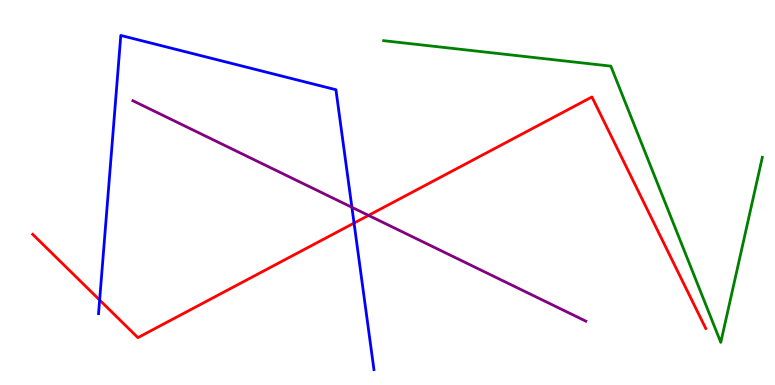[{'lines': ['blue', 'red'], 'intersections': [{'x': 1.29, 'y': 2.21}, {'x': 4.57, 'y': 4.21}]}, {'lines': ['green', 'red'], 'intersections': []}, {'lines': ['purple', 'red'], 'intersections': [{'x': 4.76, 'y': 4.41}]}, {'lines': ['blue', 'green'], 'intersections': []}, {'lines': ['blue', 'purple'], 'intersections': [{'x': 4.54, 'y': 4.62}]}, {'lines': ['green', 'purple'], 'intersections': []}]